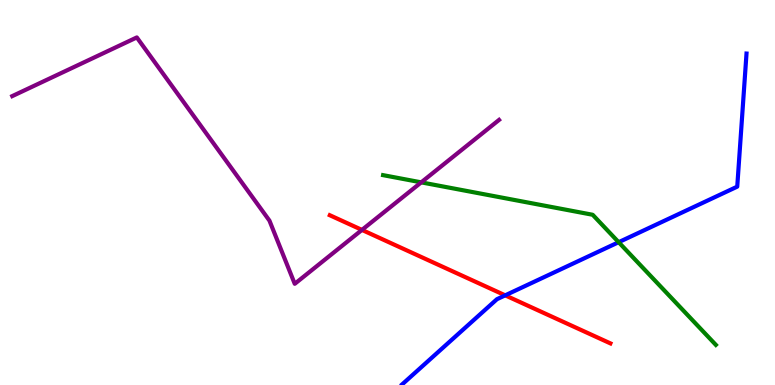[{'lines': ['blue', 'red'], 'intersections': [{'x': 6.52, 'y': 2.33}]}, {'lines': ['green', 'red'], 'intersections': []}, {'lines': ['purple', 'red'], 'intersections': [{'x': 4.67, 'y': 4.03}]}, {'lines': ['blue', 'green'], 'intersections': [{'x': 7.98, 'y': 3.71}]}, {'lines': ['blue', 'purple'], 'intersections': []}, {'lines': ['green', 'purple'], 'intersections': [{'x': 5.44, 'y': 5.26}]}]